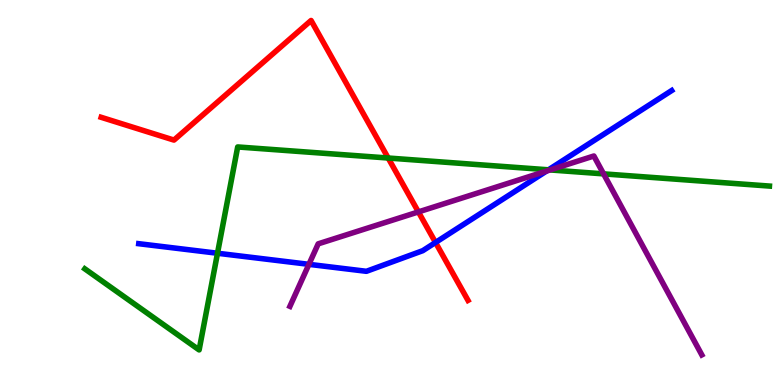[{'lines': ['blue', 'red'], 'intersections': [{'x': 5.62, 'y': 3.7}]}, {'lines': ['green', 'red'], 'intersections': [{'x': 5.01, 'y': 5.9}]}, {'lines': ['purple', 'red'], 'intersections': [{'x': 5.4, 'y': 4.5}]}, {'lines': ['blue', 'green'], 'intersections': [{'x': 2.81, 'y': 3.42}, {'x': 7.08, 'y': 5.59}]}, {'lines': ['blue', 'purple'], 'intersections': [{'x': 3.99, 'y': 3.13}, {'x': 7.05, 'y': 5.56}]}, {'lines': ['green', 'purple'], 'intersections': [{'x': 7.1, 'y': 5.59}, {'x': 7.79, 'y': 5.48}]}]